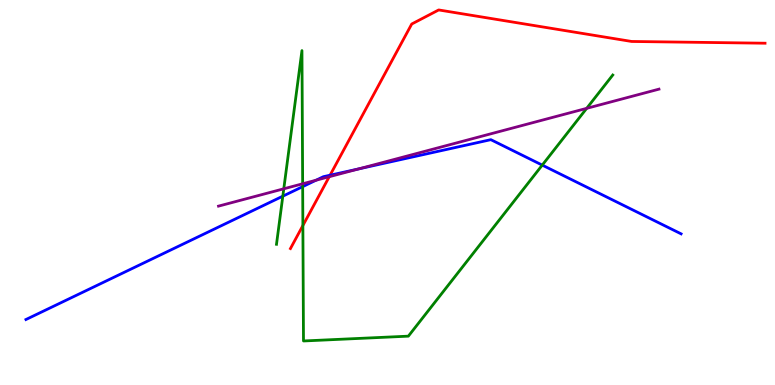[{'lines': ['blue', 'red'], 'intersections': [{'x': 4.26, 'y': 5.45}]}, {'lines': ['green', 'red'], 'intersections': [{'x': 3.91, 'y': 4.14}]}, {'lines': ['purple', 'red'], 'intersections': [{'x': 4.25, 'y': 5.41}]}, {'lines': ['blue', 'green'], 'intersections': [{'x': 3.65, 'y': 4.9}, {'x': 3.91, 'y': 5.15}, {'x': 7.0, 'y': 5.71}]}, {'lines': ['blue', 'purple'], 'intersections': [{'x': 4.08, 'y': 5.32}, {'x': 4.63, 'y': 5.61}]}, {'lines': ['green', 'purple'], 'intersections': [{'x': 3.66, 'y': 5.1}, {'x': 3.91, 'y': 5.23}, {'x': 7.57, 'y': 7.19}]}]